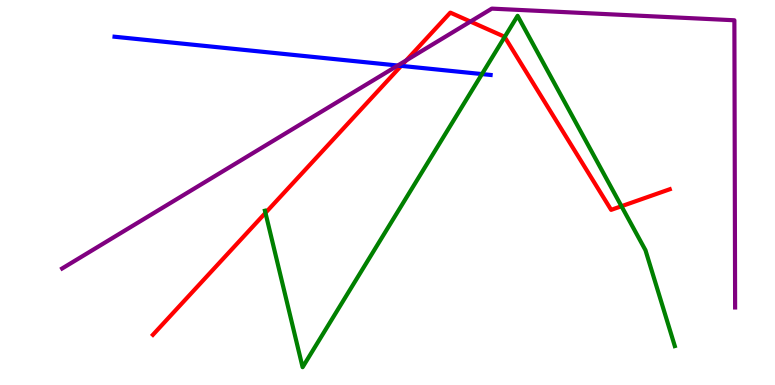[{'lines': ['blue', 'red'], 'intersections': [{'x': 5.18, 'y': 8.29}]}, {'lines': ['green', 'red'], 'intersections': [{'x': 3.43, 'y': 4.47}, {'x': 6.51, 'y': 9.04}, {'x': 8.02, 'y': 4.64}]}, {'lines': ['purple', 'red'], 'intersections': [{'x': 5.24, 'y': 8.43}, {'x': 6.07, 'y': 9.44}]}, {'lines': ['blue', 'green'], 'intersections': [{'x': 6.22, 'y': 8.08}]}, {'lines': ['blue', 'purple'], 'intersections': [{'x': 5.13, 'y': 8.3}]}, {'lines': ['green', 'purple'], 'intersections': []}]